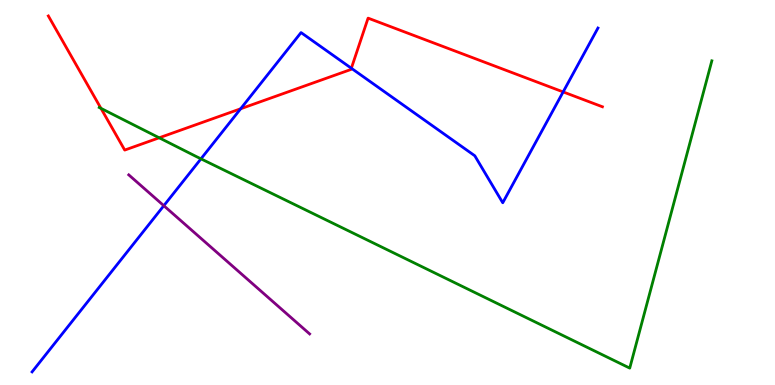[{'lines': ['blue', 'red'], 'intersections': [{'x': 3.11, 'y': 7.17}, {'x': 4.53, 'y': 8.23}, {'x': 7.27, 'y': 7.61}]}, {'lines': ['green', 'red'], 'intersections': [{'x': 1.3, 'y': 7.19}, {'x': 2.05, 'y': 6.42}]}, {'lines': ['purple', 'red'], 'intersections': []}, {'lines': ['blue', 'green'], 'intersections': [{'x': 2.59, 'y': 5.87}]}, {'lines': ['blue', 'purple'], 'intersections': [{'x': 2.11, 'y': 4.66}]}, {'lines': ['green', 'purple'], 'intersections': []}]